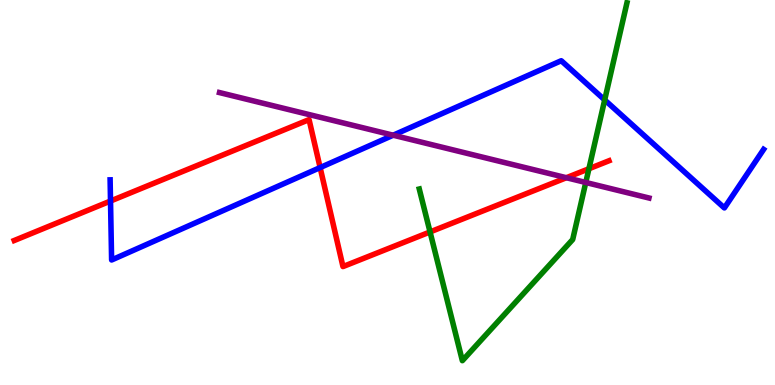[{'lines': ['blue', 'red'], 'intersections': [{'x': 1.43, 'y': 4.78}, {'x': 4.13, 'y': 5.65}]}, {'lines': ['green', 'red'], 'intersections': [{'x': 5.55, 'y': 3.98}, {'x': 7.6, 'y': 5.62}]}, {'lines': ['purple', 'red'], 'intersections': [{'x': 7.31, 'y': 5.38}]}, {'lines': ['blue', 'green'], 'intersections': [{'x': 7.8, 'y': 7.4}]}, {'lines': ['blue', 'purple'], 'intersections': [{'x': 5.07, 'y': 6.49}]}, {'lines': ['green', 'purple'], 'intersections': [{'x': 7.56, 'y': 5.26}]}]